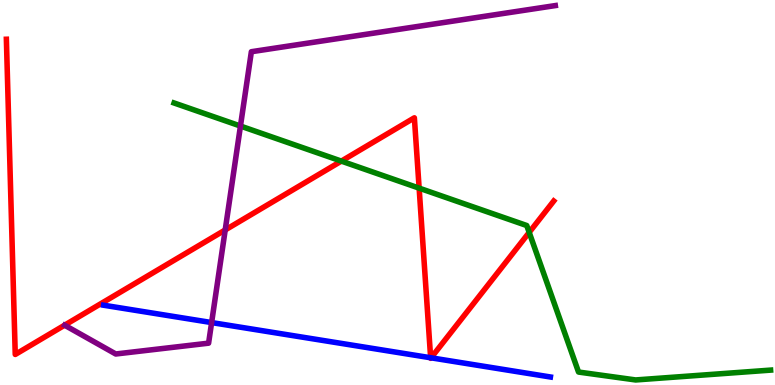[{'lines': ['blue', 'red'], 'intersections': [{'x': 5.56, 'y': 0.708}, {'x': 5.56, 'y': 0.706}]}, {'lines': ['green', 'red'], 'intersections': [{'x': 4.4, 'y': 5.82}, {'x': 5.41, 'y': 5.11}, {'x': 6.83, 'y': 3.96}]}, {'lines': ['purple', 'red'], 'intersections': [{'x': 2.91, 'y': 4.03}]}, {'lines': ['blue', 'green'], 'intersections': []}, {'lines': ['blue', 'purple'], 'intersections': [{'x': 2.73, 'y': 1.62}]}, {'lines': ['green', 'purple'], 'intersections': [{'x': 3.1, 'y': 6.73}]}]